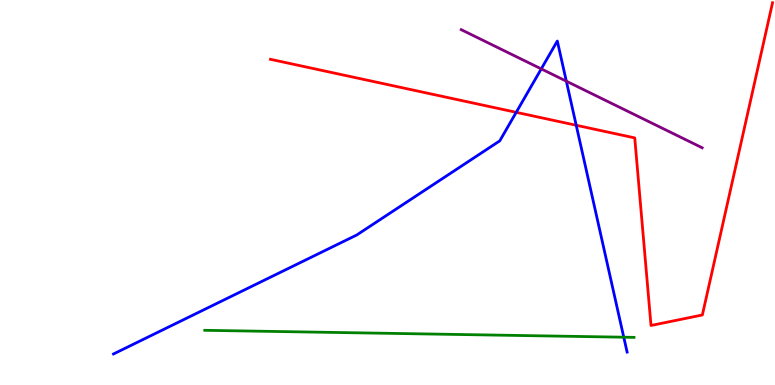[{'lines': ['blue', 'red'], 'intersections': [{'x': 6.66, 'y': 7.08}, {'x': 7.44, 'y': 6.75}]}, {'lines': ['green', 'red'], 'intersections': []}, {'lines': ['purple', 'red'], 'intersections': []}, {'lines': ['blue', 'green'], 'intersections': [{'x': 8.05, 'y': 1.24}]}, {'lines': ['blue', 'purple'], 'intersections': [{'x': 6.98, 'y': 8.21}, {'x': 7.31, 'y': 7.89}]}, {'lines': ['green', 'purple'], 'intersections': []}]